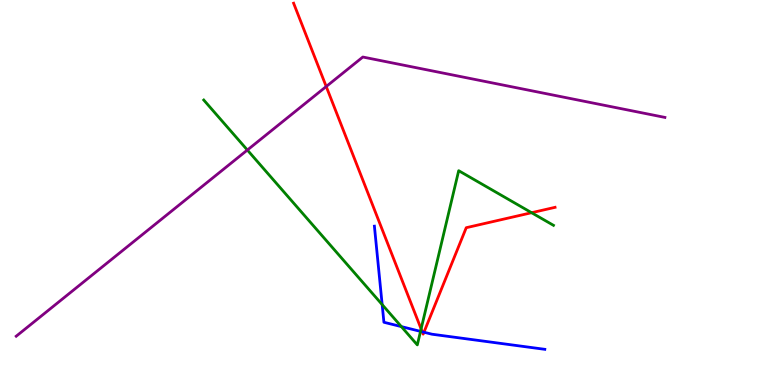[{'lines': ['blue', 'red'], 'intersections': [{'x': 5.45, 'y': 1.38}, {'x': 5.47, 'y': 1.37}]}, {'lines': ['green', 'red'], 'intersections': [{'x': 5.43, 'y': 1.46}, {'x': 6.86, 'y': 4.48}]}, {'lines': ['purple', 'red'], 'intersections': [{'x': 4.21, 'y': 7.75}]}, {'lines': ['blue', 'green'], 'intersections': [{'x': 4.93, 'y': 2.09}, {'x': 5.18, 'y': 1.52}, {'x': 5.43, 'y': 1.39}]}, {'lines': ['blue', 'purple'], 'intersections': []}, {'lines': ['green', 'purple'], 'intersections': [{'x': 3.19, 'y': 6.1}]}]